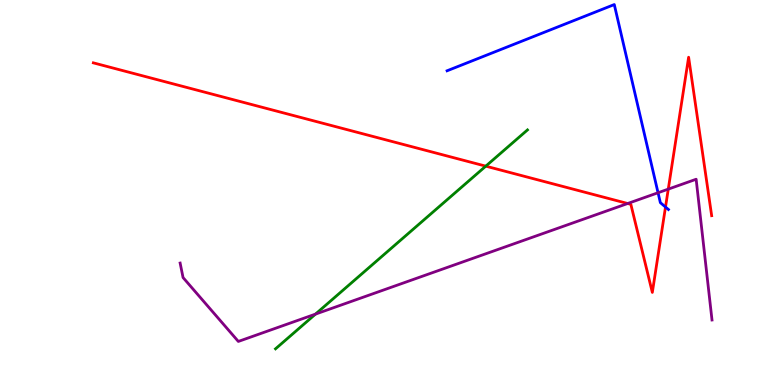[{'lines': ['blue', 'red'], 'intersections': [{'x': 8.59, 'y': 4.62}]}, {'lines': ['green', 'red'], 'intersections': [{'x': 6.27, 'y': 5.68}]}, {'lines': ['purple', 'red'], 'intersections': [{'x': 8.1, 'y': 4.71}, {'x': 8.62, 'y': 5.09}]}, {'lines': ['blue', 'green'], 'intersections': []}, {'lines': ['blue', 'purple'], 'intersections': [{'x': 8.49, 'y': 4.99}]}, {'lines': ['green', 'purple'], 'intersections': [{'x': 4.07, 'y': 1.84}]}]